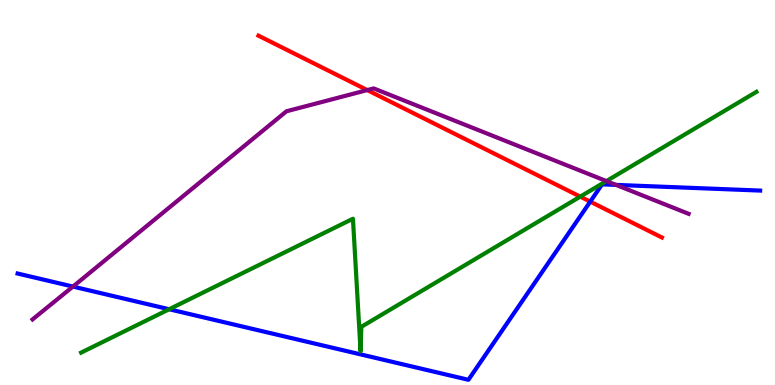[{'lines': ['blue', 'red'], 'intersections': [{'x': 7.62, 'y': 4.76}]}, {'lines': ['green', 'red'], 'intersections': [{'x': 7.49, 'y': 4.89}]}, {'lines': ['purple', 'red'], 'intersections': [{'x': 4.74, 'y': 7.66}]}, {'lines': ['blue', 'green'], 'intersections': [{'x': 2.18, 'y': 1.97}]}, {'lines': ['blue', 'purple'], 'intersections': [{'x': 0.941, 'y': 2.56}, {'x': 7.95, 'y': 5.2}]}, {'lines': ['green', 'purple'], 'intersections': [{'x': 7.82, 'y': 5.3}]}]